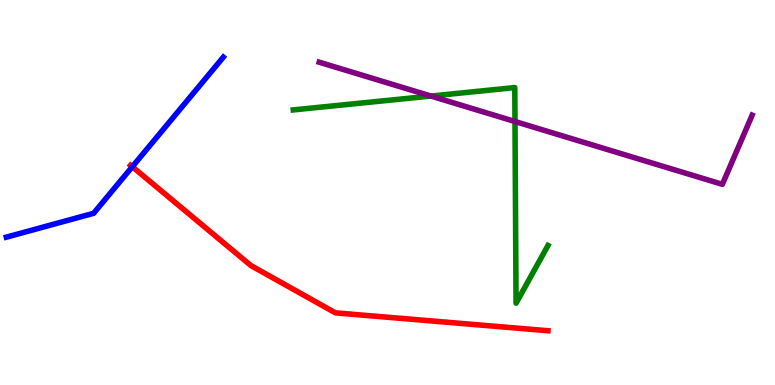[{'lines': ['blue', 'red'], 'intersections': [{'x': 1.71, 'y': 5.67}]}, {'lines': ['green', 'red'], 'intersections': []}, {'lines': ['purple', 'red'], 'intersections': []}, {'lines': ['blue', 'green'], 'intersections': []}, {'lines': ['blue', 'purple'], 'intersections': []}, {'lines': ['green', 'purple'], 'intersections': [{'x': 5.56, 'y': 7.51}, {'x': 6.65, 'y': 6.84}]}]